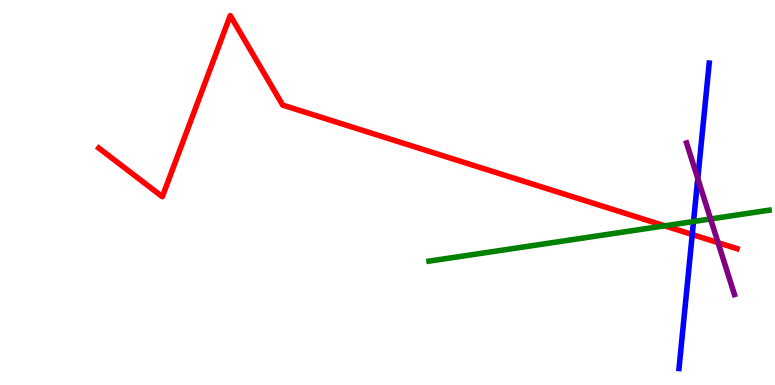[{'lines': ['blue', 'red'], 'intersections': [{'x': 8.93, 'y': 3.91}]}, {'lines': ['green', 'red'], 'intersections': [{'x': 8.58, 'y': 4.13}]}, {'lines': ['purple', 'red'], 'intersections': [{'x': 9.27, 'y': 3.7}]}, {'lines': ['blue', 'green'], 'intersections': [{'x': 8.95, 'y': 4.25}]}, {'lines': ['blue', 'purple'], 'intersections': [{'x': 9.0, 'y': 5.36}]}, {'lines': ['green', 'purple'], 'intersections': [{'x': 9.17, 'y': 4.31}]}]